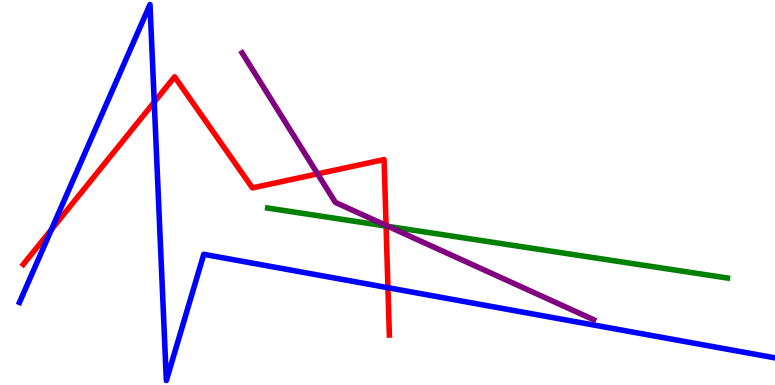[{'lines': ['blue', 'red'], 'intersections': [{'x': 0.663, 'y': 4.04}, {'x': 1.99, 'y': 7.35}, {'x': 5.01, 'y': 2.53}]}, {'lines': ['green', 'red'], 'intersections': [{'x': 4.98, 'y': 4.13}]}, {'lines': ['purple', 'red'], 'intersections': [{'x': 4.1, 'y': 5.48}, {'x': 4.98, 'y': 4.14}]}, {'lines': ['blue', 'green'], 'intersections': []}, {'lines': ['blue', 'purple'], 'intersections': []}, {'lines': ['green', 'purple'], 'intersections': [{'x': 5.01, 'y': 4.12}]}]